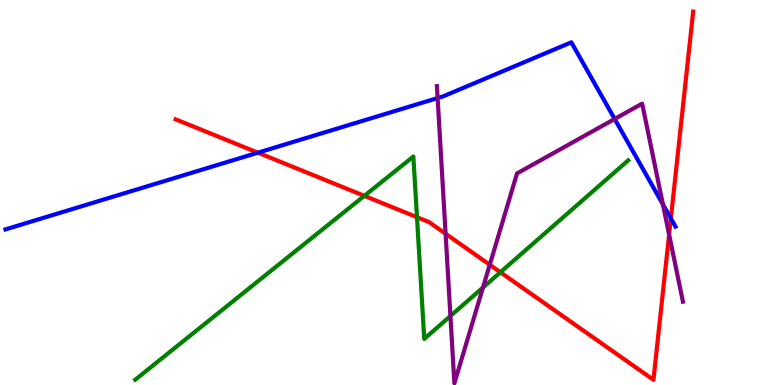[{'lines': ['blue', 'red'], 'intersections': [{'x': 3.33, 'y': 6.03}, {'x': 8.66, 'y': 4.33}]}, {'lines': ['green', 'red'], 'intersections': [{'x': 4.7, 'y': 4.91}, {'x': 5.38, 'y': 4.36}, {'x': 6.46, 'y': 2.93}]}, {'lines': ['purple', 'red'], 'intersections': [{'x': 5.75, 'y': 3.93}, {'x': 6.32, 'y': 3.12}, {'x': 8.63, 'y': 3.91}]}, {'lines': ['blue', 'green'], 'intersections': []}, {'lines': ['blue', 'purple'], 'intersections': [{'x': 5.65, 'y': 7.45}, {'x': 7.93, 'y': 6.91}, {'x': 8.55, 'y': 4.69}]}, {'lines': ['green', 'purple'], 'intersections': [{'x': 5.81, 'y': 1.79}, {'x': 6.23, 'y': 2.53}]}]